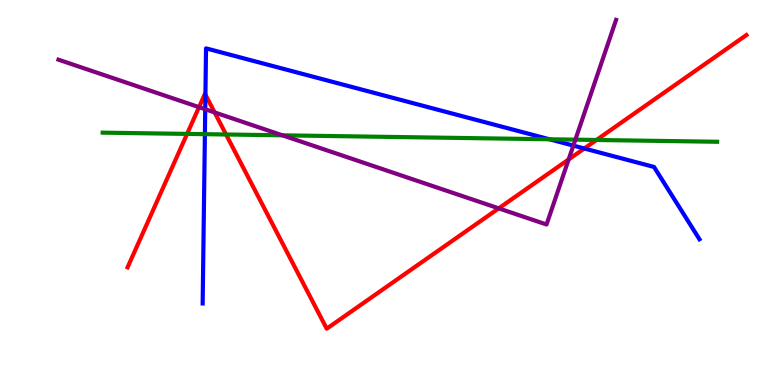[{'lines': ['blue', 'red'], 'intersections': [{'x': 2.65, 'y': 7.54}, {'x': 7.54, 'y': 6.14}]}, {'lines': ['green', 'red'], 'intersections': [{'x': 2.41, 'y': 6.52}, {'x': 2.92, 'y': 6.51}, {'x': 7.7, 'y': 6.36}]}, {'lines': ['purple', 'red'], 'intersections': [{'x': 2.57, 'y': 7.22}, {'x': 2.77, 'y': 7.08}, {'x': 6.44, 'y': 4.59}, {'x': 7.34, 'y': 5.86}]}, {'lines': ['blue', 'green'], 'intersections': [{'x': 2.64, 'y': 6.52}, {'x': 7.09, 'y': 6.38}]}, {'lines': ['blue', 'purple'], 'intersections': [{'x': 2.65, 'y': 7.16}, {'x': 7.4, 'y': 6.22}]}, {'lines': ['green', 'purple'], 'intersections': [{'x': 3.64, 'y': 6.49}, {'x': 7.42, 'y': 6.37}]}]